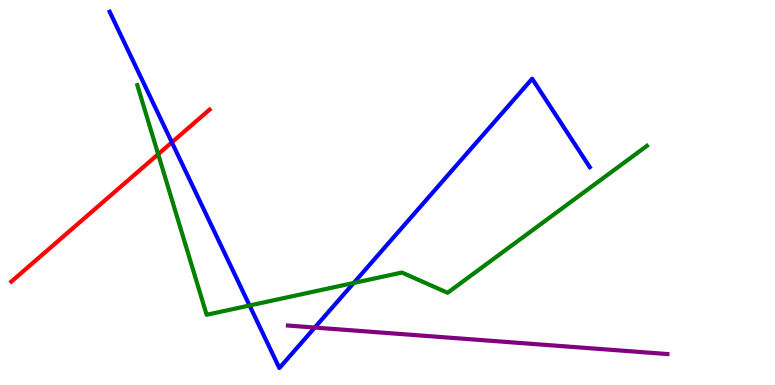[{'lines': ['blue', 'red'], 'intersections': [{'x': 2.22, 'y': 6.3}]}, {'lines': ['green', 'red'], 'intersections': [{'x': 2.04, 'y': 5.99}]}, {'lines': ['purple', 'red'], 'intersections': []}, {'lines': ['blue', 'green'], 'intersections': [{'x': 3.22, 'y': 2.07}, {'x': 4.56, 'y': 2.65}]}, {'lines': ['blue', 'purple'], 'intersections': [{'x': 4.06, 'y': 1.49}]}, {'lines': ['green', 'purple'], 'intersections': []}]